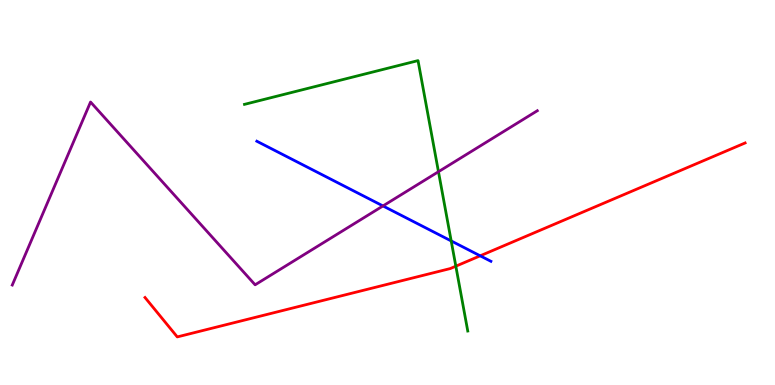[{'lines': ['blue', 'red'], 'intersections': [{'x': 6.2, 'y': 3.36}]}, {'lines': ['green', 'red'], 'intersections': [{'x': 5.88, 'y': 3.09}]}, {'lines': ['purple', 'red'], 'intersections': []}, {'lines': ['blue', 'green'], 'intersections': [{'x': 5.82, 'y': 3.74}]}, {'lines': ['blue', 'purple'], 'intersections': [{'x': 4.94, 'y': 4.65}]}, {'lines': ['green', 'purple'], 'intersections': [{'x': 5.66, 'y': 5.54}]}]